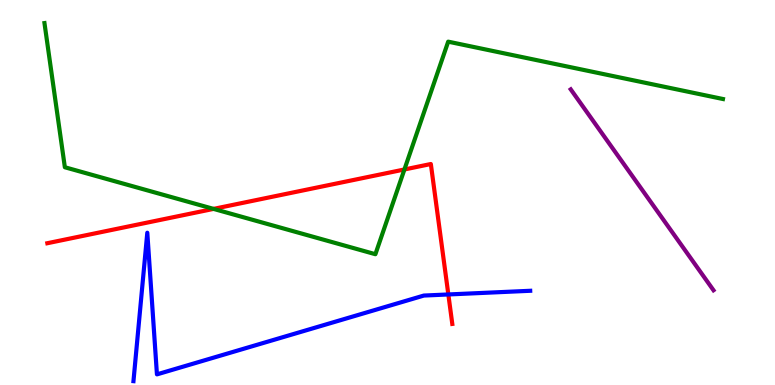[{'lines': ['blue', 'red'], 'intersections': [{'x': 5.79, 'y': 2.35}]}, {'lines': ['green', 'red'], 'intersections': [{'x': 2.76, 'y': 4.57}, {'x': 5.22, 'y': 5.6}]}, {'lines': ['purple', 'red'], 'intersections': []}, {'lines': ['blue', 'green'], 'intersections': []}, {'lines': ['blue', 'purple'], 'intersections': []}, {'lines': ['green', 'purple'], 'intersections': []}]